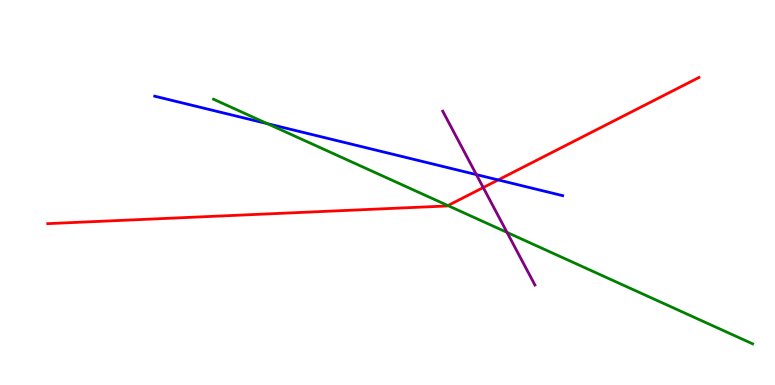[{'lines': ['blue', 'red'], 'intersections': [{'x': 6.43, 'y': 5.33}]}, {'lines': ['green', 'red'], 'intersections': [{'x': 5.78, 'y': 4.66}]}, {'lines': ['purple', 'red'], 'intersections': [{'x': 6.24, 'y': 5.13}]}, {'lines': ['blue', 'green'], 'intersections': [{'x': 3.45, 'y': 6.79}]}, {'lines': ['blue', 'purple'], 'intersections': [{'x': 6.15, 'y': 5.46}]}, {'lines': ['green', 'purple'], 'intersections': [{'x': 6.54, 'y': 3.96}]}]